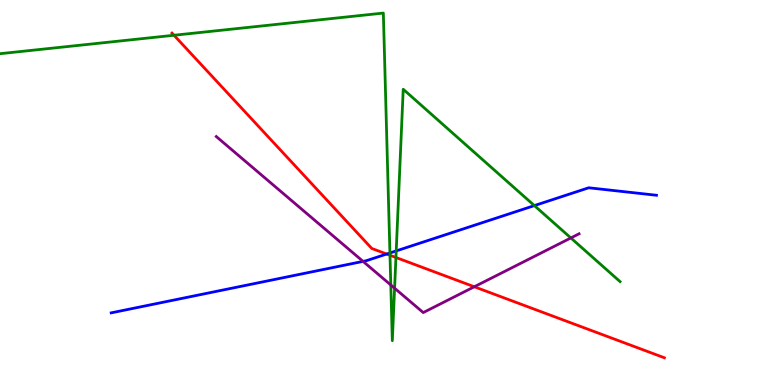[{'lines': ['blue', 'red'], 'intersections': [{'x': 4.99, 'y': 3.4}]}, {'lines': ['green', 'red'], 'intersections': [{'x': 2.25, 'y': 9.08}, {'x': 5.03, 'y': 3.37}, {'x': 5.11, 'y': 3.31}]}, {'lines': ['purple', 'red'], 'intersections': [{'x': 6.12, 'y': 2.55}]}, {'lines': ['blue', 'green'], 'intersections': [{'x': 5.03, 'y': 3.43}, {'x': 5.11, 'y': 3.48}, {'x': 6.9, 'y': 4.66}]}, {'lines': ['blue', 'purple'], 'intersections': [{'x': 4.68, 'y': 3.21}]}, {'lines': ['green', 'purple'], 'intersections': [{'x': 5.04, 'y': 2.6}, {'x': 5.09, 'y': 2.51}, {'x': 7.37, 'y': 3.82}]}]